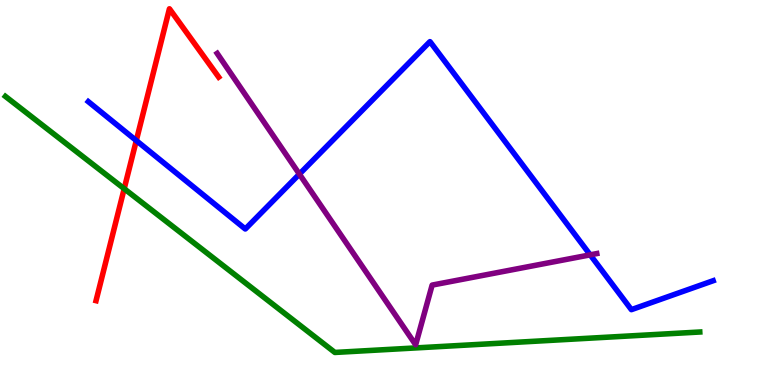[{'lines': ['blue', 'red'], 'intersections': [{'x': 1.76, 'y': 6.35}]}, {'lines': ['green', 'red'], 'intersections': [{'x': 1.6, 'y': 5.1}]}, {'lines': ['purple', 'red'], 'intersections': []}, {'lines': ['blue', 'green'], 'intersections': []}, {'lines': ['blue', 'purple'], 'intersections': [{'x': 3.86, 'y': 5.48}, {'x': 7.62, 'y': 3.38}]}, {'lines': ['green', 'purple'], 'intersections': []}]